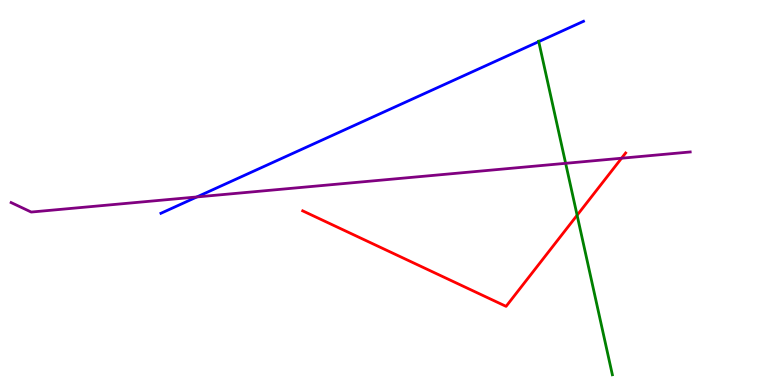[{'lines': ['blue', 'red'], 'intersections': []}, {'lines': ['green', 'red'], 'intersections': [{'x': 7.45, 'y': 4.41}]}, {'lines': ['purple', 'red'], 'intersections': [{'x': 8.02, 'y': 5.89}]}, {'lines': ['blue', 'green'], 'intersections': [{'x': 6.95, 'y': 8.92}]}, {'lines': ['blue', 'purple'], 'intersections': [{'x': 2.54, 'y': 4.88}]}, {'lines': ['green', 'purple'], 'intersections': [{'x': 7.3, 'y': 5.76}]}]